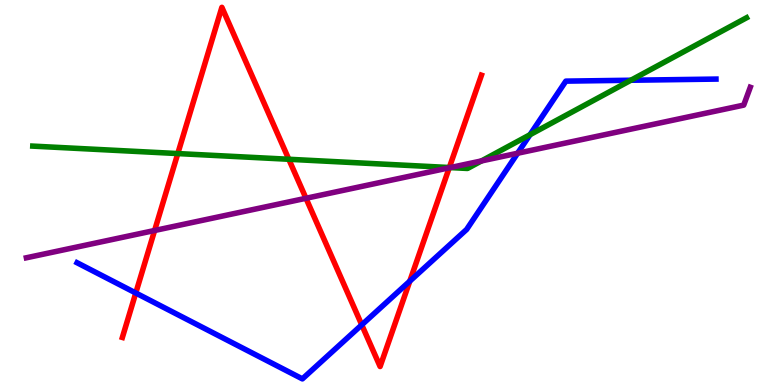[{'lines': ['blue', 'red'], 'intersections': [{'x': 1.75, 'y': 2.39}, {'x': 4.67, 'y': 1.56}, {'x': 5.29, 'y': 2.7}]}, {'lines': ['green', 'red'], 'intersections': [{'x': 2.29, 'y': 6.01}, {'x': 3.73, 'y': 5.86}, {'x': 5.8, 'y': 5.65}]}, {'lines': ['purple', 'red'], 'intersections': [{'x': 1.99, 'y': 4.01}, {'x': 3.95, 'y': 4.85}, {'x': 5.8, 'y': 5.64}]}, {'lines': ['blue', 'green'], 'intersections': [{'x': 6.84, 'y': 6.5}, {'x': 8.14, 'y': 7.92}]}, {'lines': ['blue', 'purple'], 'intersections': [{'x': 6.68, 'y': 6.02}]}, {'lines': ['green', 'purple'], 'intersections': [{'x': 5.81, 'y': 5.65}, {'x': 6.21, 'y': 5.82}]}]